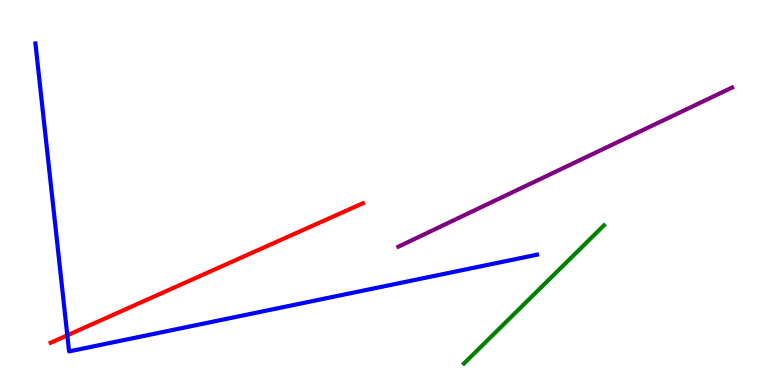[{'lines': ['blue', 'red'], 'intersections': [{'x': 0.869, 'y': 1.29}]}, {'lines': ['green', 'red'], 'intersections': []}, {'lines': ['purple', 'red'], 'intersections': []}, {'lines': ['blue', 'green'], 'intersections': []}, {'lines': ['blue', 'purple'], 'intersections': []}, {'lines': ['green', 'purple'], 'intersections': []}]